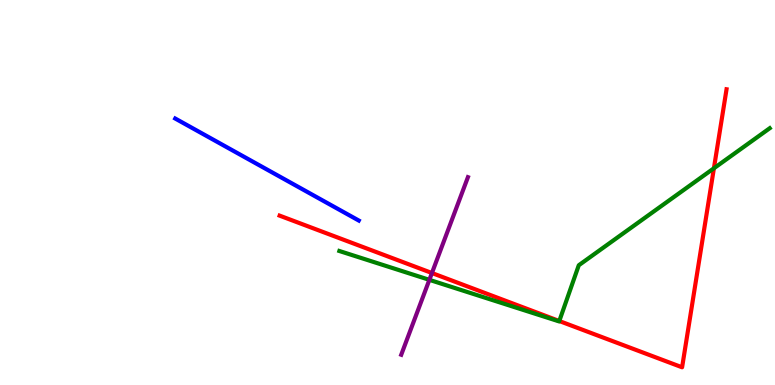[{'lines': ['blue', 'red'], 'intersections': []}, {'lines': ['green', 'red'], 'intersections': [{'x': 7.22, 'y': 1.66}, {'x': 9.21, 'y': 5.63}]}, {'lines': ['purple', 'red'], 'intersections': [{'x': 5.57, 'y': 2.91}]}, {'lines': ['blue', 'green'], 'intersections': []}, {'lines': ['blue', 'purple'], 'intersections': []}, {'lines': ['green', 'purple'], 'intersections': [{'x': 5.54, 'y': 2.73}]}]